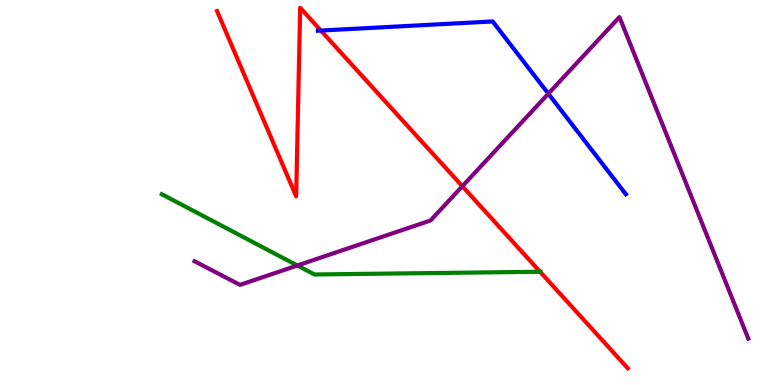[{'lines': ['blue', 'red'], 'intersections': [{'x': 4.14, 'y': 9.21}]}, {'lines': ['green', 'red'], 'intersections': [{'x': 6.97, 'y': 2.94}]}, {'lines': ['purple', 'red'], 'intersections': [{'x': 5.97, 'y': 5.16}]}, {'lines': ['blue', 'green'], 'intersections': []}, {'lines': ['blue', 'purple'], 'intersections': [{'x': 7.08, 'y': 7.57}]}, {'lines': ['green', 'purple'], 'intersections': [{'x': 3.84, 'y': 3.1}]}]